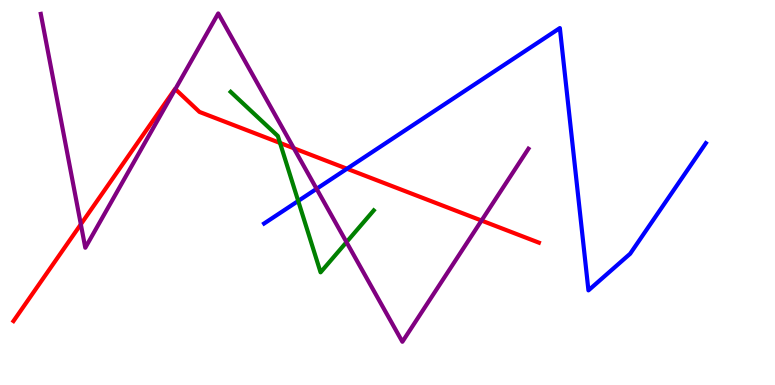[{'lines': ['blue', 'red'], 'intersections': [{'x': 4.48, 'y': 5.62}]}, {'lines': ['green', 'red'], 'intersections': [{'x': 3.61, 'y': 6.29}]}, {'lines': ['purple', 'red'], 'intersections': [{'x': 1.04, 'y': 4.17}, {'x': 2.26, 'y': 7.69}, {'x': 3.79, 'y': 6.15}, {'x': 6.21, 'y': 4.27}]}, {'lines': ['blue', 'green'], 'intersections': [{'x': 3.85, 'y': 4.78}]}, {'lines': ['blue', 'purple'], 'intersections': [{'x': 4.09, 'y': 5.1}]}, {'lines': ['green', 'purple'], 'intersections': [{'x': 4.47, 'y': 3.71}]}]